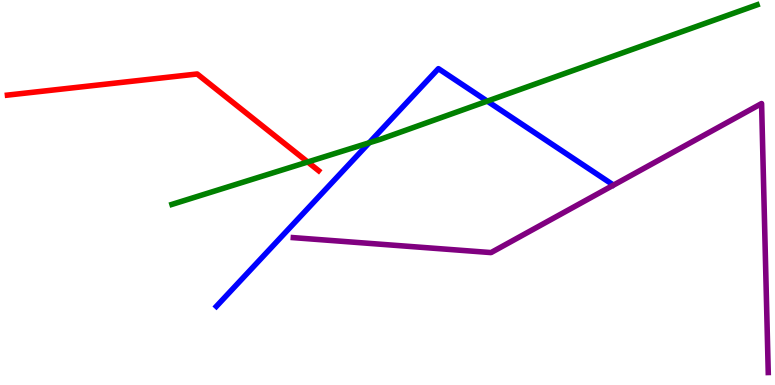[{'lines': ['blue', 'red'], 'intersections': []}, {'lines': ['green', 'red'], 'intersections': [{'x': 3.97, 'y': 5.79}]}, {'lines': ['purple', 'red'], 'intersections': []}, {'lines': ['blue', 'green'], 'intersections': [{'x': 4.76, 'y': 6.29}, {'x': 6.29, 'y': 7.37}]}, {'lines': ['blue', 'purple'], 'intersections': []}, {'lines': ['green', 'purple'], 'intersections': []}]